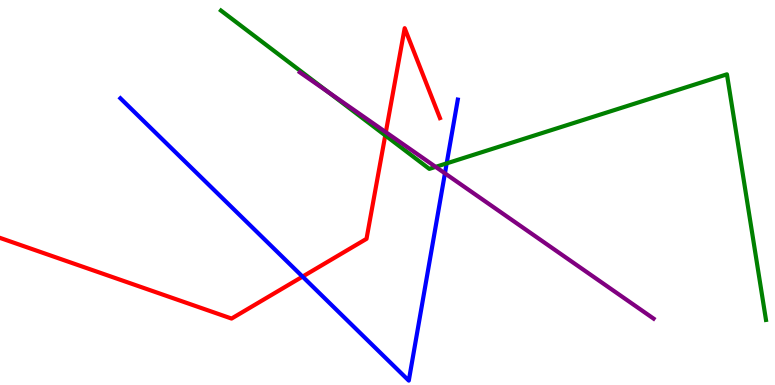[{'lines': ['blue', 'red'], 'intersections': [{'x': 3.9, 'y': 2.82}]}, {'lines': ['green', 'red'], 'intersections': [{'x': 4.97, 'y': 6.48}]}, {'lines': ['purple', 'red'], 'intersections': [{'x': 4.98, 'y': 6.57}]}, {'lines': ['blue', 'green'], 'intersections': [{'x': 5.76, 'y': 5.76}]}, {'lines': ['blue', 'purple'], 'intersections': [{'x': 5.74, 'y': 5.5}]}, {'lines': ['green', 'purple'], 'intersections': [{'x': 4.24, 'y': 7.6}, {'x': 5.62, 'y': 5.67}]}]